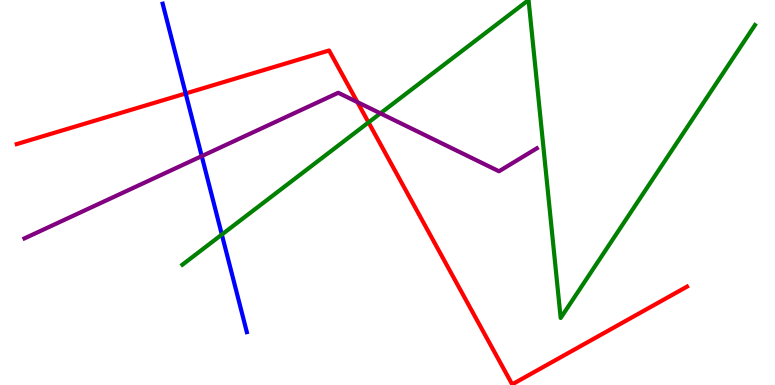[{'lines': ['blue', 'red'], 'intersections': [{'x': 2.4, 'y': 7.57}]}, {'lines': ['green', 'red'], 'intersections': [{'x': 4.76, 'y': 6.82}]}, {'lines': ['purple', 'red'], 'intersections': [{'x': 4.61, 'y': 7.35}]}, {'lines': ['blue', 'green'], 'intersections': [{'x': 2.86, 'y': 3.91}]}, {'lines': ['blue', 'purple'], 'intersections': [{'x': 2.6, 'y': 5.94}]}, {'lines': ['green', 'purple'], 'intersections': [{'x': 4.91, 'y': 7.06}]}]